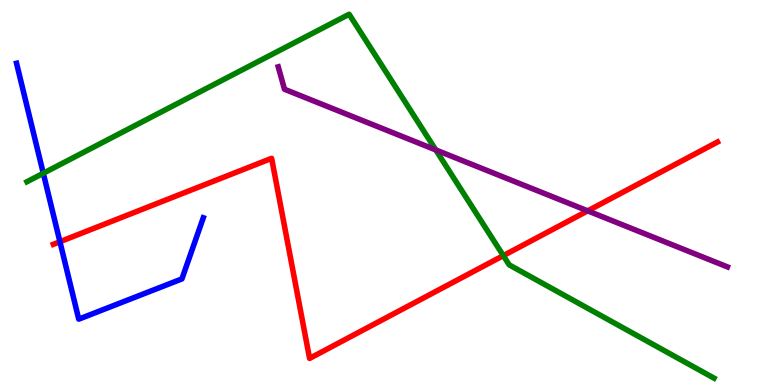[{'lines': ['blue', 'red'], 'intersections': [{'x': 0.773, 'y': 3.72}]}, {'lines': ['green', 'red'], 'intersections': [{'x': 6.49, 'y': 3.36}]}, {'lines': ['purple', 'red'], 'intersections': [{'x': 7.58, 'y': 4.52}]}, {'lines': ['blue', 'green'], 'intersections': [{'x': 0.558, 'y': 5.5}]}, {'lines': ['blue', 'purple'], 'intersections': []}, {'lines': ['green', 'purple'], 'intersections': [{'x': 5.62, 'y': 6.11}]}]